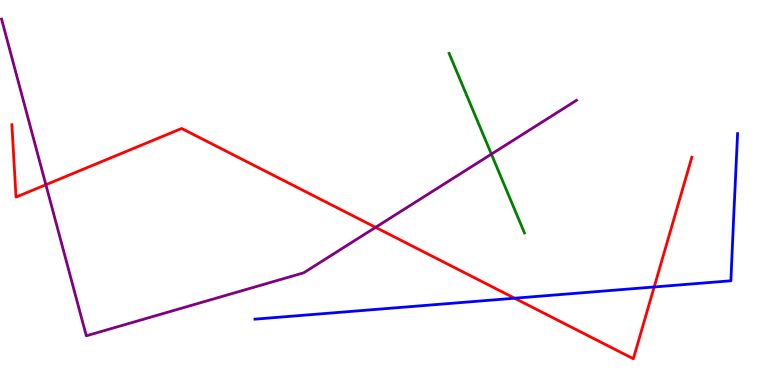[{'lines': ['blue', 'red'], 'intersections': [{'x': 6.64, 'y': 2.25}, {'x': 8.44, 'y': 2.55}]}, {'lines': ['green', 'red'], 'intersections': []}, {'lines': ['purple', 'red'], 'intersections': [{'x': 0.592, 'y': 5.2}, {'x': 4.85, 'y': 4.09}]}, {'lines': ['blue', 'green'], 'intersections': []}, {'lines': ['blue', 'purple'], 'intersections': []}, {'lines': ['green', 'purple'], 'intersections': [{'x': 6.34, 'y': 6.0}]}]